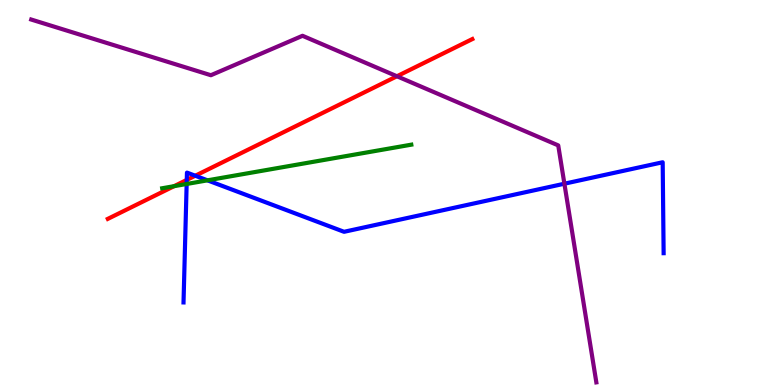[{'lines': ['blue', 'red'], 'intersections': [{'x': 2.41, 'y': 5.33}, {'x': 2.52, 'y': 5.44}]}, {'lines': ['green', 'red'], 'intersections': [{'x': 2.25, 'y': 5.16}]}, {'lines': ['purple', 'red'], 'intersections': [{'x': 5.12, 'y': 8.02}]}, {'lines': ['blue', 'green'], 'intersections': [{'x': 2.41, 'y': 5.22}, {'x': 2.68, 'y': 5.32}]}, {'lines': ['blue', 'purple'], 'intersections': [{'x': 7.28, 'y': 5.23}]}, {'lines': ['green', 'purple'], 'intersections': []}]